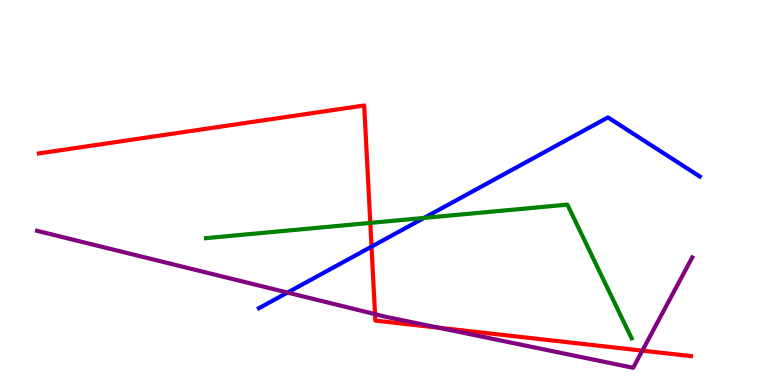[{'lines': ['blue', 'red'], 'intersections': [{'x': 4.79, 'y': 3.59}]}, {'lines': ['green', 'red'], 'intersections': [{'x': 4.78, 'y': 4.21}]}, {'lines': ['purple', 'red'], 'intersections': [{'x': 4.84, 'y': 1.84}, {'x': 5.66, 'y': 1.49}, {'x': 8.29, 'y': 0.893}]}, {'lines': ['blue', 'green'], 'intersections': [{'x': 5.47, 'y': 4.34}]}, {'lines': ['blue', 'purple'], 'intersections': [{'x': 3.71, 'y': 2.4}]}, {'lines': ['green', 'purple'], 'intersections': []}]